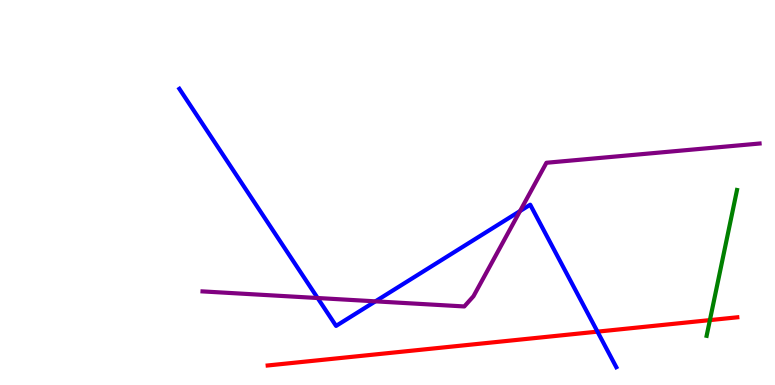[{'lines': ['blue', 'red'], 'intersections': [{'x': 7.71, 'y': 1.39}]}, {'lines': ['green', 'red'], 'intersections': [{'x': 9.16, 'y': 1.69}]}, {'lines': ['purple', 'red'], 'intersections': []}, {'lines': ['blue', 'green'], 'intersections': []}, {'lines': ['blue', 'purple'], 'intersections': [{'x': 4.1, 'y': 2.26}, {'x': 4.84, 'y': 2.17}, {'x': 6.71, 'y': 4.52}]}, {'lines': ['green', 'purple'], 'intersections': []}]